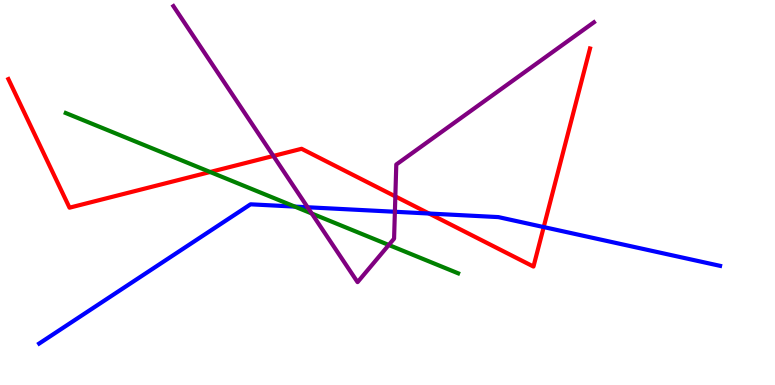[{'lines': ['blue', 'red'], 'intersections': [{'x': 5.54, 'y': 4.45}, {'x': 7.02, 'y': 4.1}]}, {'lines': ['green', 'red'], 'intersections': [{'x': 2.71, 'y': 5.53}]}, {'lines': ['purple', 'red'], 'intersections': [{'x': 3.53, 'y': 5.95}, {'x': 5.1, 'y': 4.9}]}, {'lines': ['blue', 'green'], 'intersections': [{'x': 3.8, 'y': 4.63}]}, {'lines': ['blue', 'purple'], 'intersections': [{'x': 3.97, 'y': 4.62}, {'x': 5.1, 'y': 4.5}]}, {'lines': ['green', 'purple'], 'intersections': [{'x': 4.02, 'y': 4.45}, {'x': 5.02, 'y': 3.64}]}]